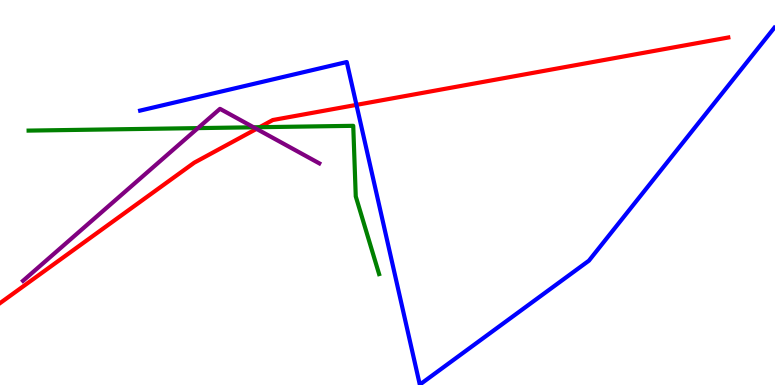[{'lines': ['blue', 'red'], 'intersections': [{'x': 4.6, 'y': 7.28}]}, {'lines': ['green', 'red'], 'intersections': [{'x': 3.35, 'y': 6.7}]}, {'lines': ['purple', 'red'], 'intersections': [{'x': 3.31, 'y': 6.65}]}, {'lines': ['blue', 'green'], 'intersections': []}, {'lines': ['blue', 'purple'], 'intersections': []}, {'lines': ['green', 'purple'], 'intersections': [{'x': 2.55, 'y': 6.67}, {'x': 3.27, 'y': 6.69}]}]